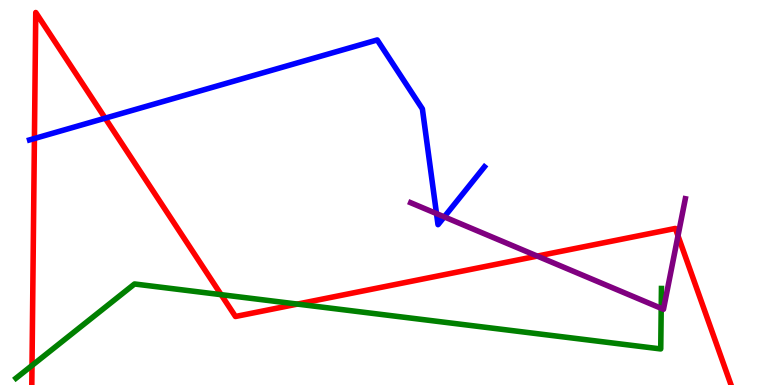[{'lines': ['blue', 'red'], 'intersections': [{'x': 0.444, 'y': 6.4}, {'x': 1.36, 'y': 6.93}]}, {'lines': ['green', 'red'], 'intersections': [{'x': 0.413, 'y': 0.507}, {'x': 2.85, 'y': 2.35}, {'x': 3.84, 'y': 2.1}]}, {'lines': ['purple', 'red'], 'intersections': [{'x': 6.93, 'y': 3.35}, {'x': 8.75, 'y': 3.87}]}, {'lines': ['blue', 'green'], 'intersections': []}, {'lines': ['blue', 'purple'], 'intersections': [{'x': 5.63, 'y': 4.45}, {'x': 5.73, 'y': 4.37}]}, {'lines': ['green', 'purple'], 'intersections': [{'x': 8.53, 'y': 1.99}]}]